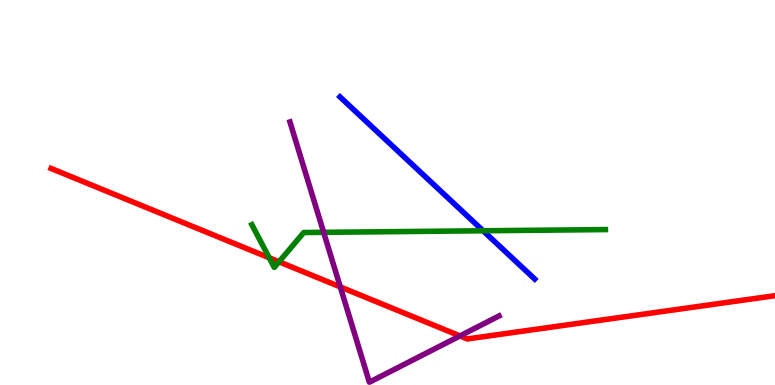[{'lines': ['blue', 'red'], 'intersections': []}, {'lines': ['green', 'red'], 'intersections': [{'x': 3.47, 'y': 3.3}, {'x': 3.6, 'y': 3.2}]}, {'lines': ['purple', 'red'], 'intersections': [{'x': 4.39, 'y': 2.55}, {'x': 5.93, 'y': 1.27}]}, {'lines': ['blue', 'green'], 'intersections': [{'x': 6.23, 'y': 4.01}]}, {'lines': ['blue', 'purple'], 'intersections': []}, {'lines': ['green', 'purple'], 'intersections': [{'x': 4.18, 'y': 3.97}]}]